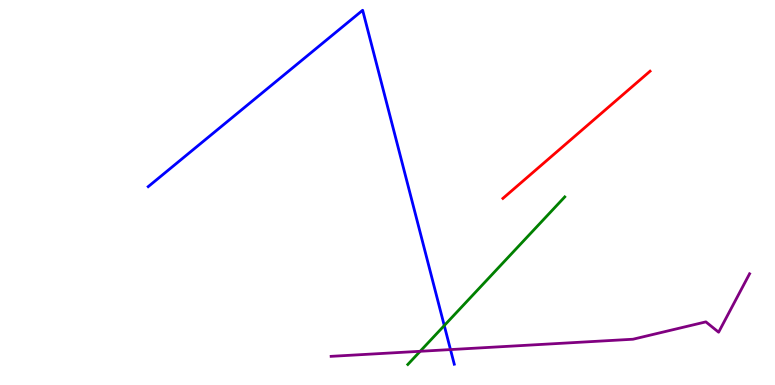[{'lines': ['blue', 'red'], 'intersections': []}, {'lines': ['green', 'red'], 'intersections': []}, {'lines': ['purple', 'red'], 'intersections': []}, {'lines': ['blue', 'green'], 'intersections': [{'x': 5.73, 'y': 1.54}]}, {'lines': ['blue', 'purple'], 'intersections': [{'x': 5.81, 'y': 0.92}]}, {'lines': ['green', 'purple'], 'intersections': [{'x': 5.42, 'y': 0.875}]}]